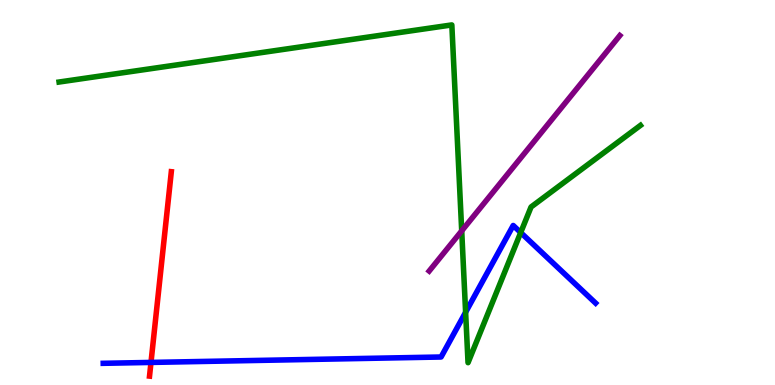[{'lines': ['blue', 'red'], 'intersections': [{'x': 1.95, 'y': 0.586}]}, {'lines': ['green', 'red'], 'intersections': []}, {'lines': ['purple', 'red'], 'intersections': []}, {'lines': ['blue', 'green'], 'intersections': [{'x': 6.01, 'y': 1.89}, {'x': 6.72, 'y': 3.96}]}, {'lines': ['blue', 'purple'], 'intersections': []}, {'lines': ['green', 'purple'], 'intersections': [{'x': 5.96, 'y': 4.0}]}]